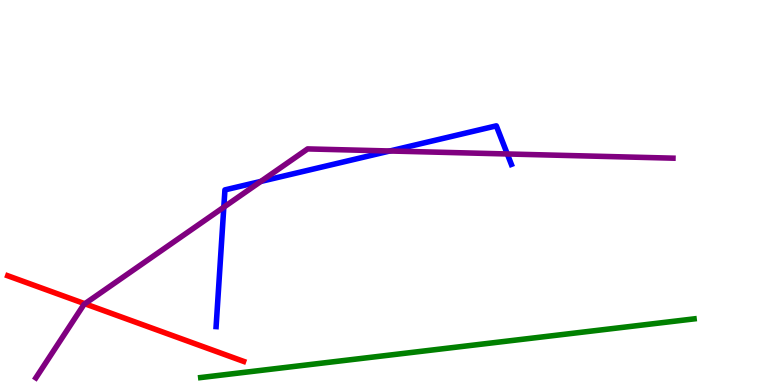[{'lines': ['blue', 'red'], 'intersections': []}, {'lines': ['green', 'red'], 'intersections': []}, {'lines': ['purple', 'red'], 'intersections': [{'x': 1.09, 'y': 2.11}]}, {'lines': ['blue', 'green'], 'intersections': []}, {'lines': ['blue', 'purple'], 'intersections': [{'x': 2.89, 'y': 4.62}, {'x': 3.37, 'y': 5.29}, {'x': 5.03, 'y': 6.08}, {'x': 6.55, 'y': 6.0}]}, {'lines': ['green', 'purple'], 'intersections': []}]